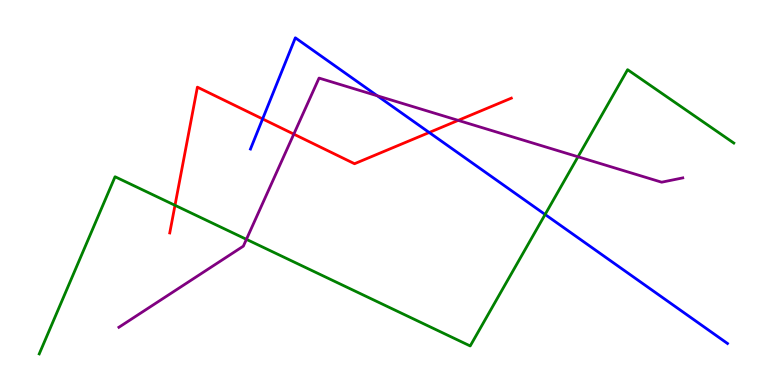[{'lines': ['blue', 'red'], 'intersections': [{'x': 3.39, 'y': 6.91}, {'x': 5.54, 'y': 6.56}]}, {'lines': ['green', 'red'], 'intersections': [{'x': 2.26, 'y': 4.67}]}, {'lines': ['purple', 'red'], 'intersections': [{'x': 3.79, 'y': 6.52}, {'x': 5.91, 'y': 6.87}]}, {'lines': ['blue', 'green'], 'intersections': [{'x': 7.03, 'y': 4.43}]}, {'lines': ['blue', 'purple'], 'intersections': [{'x': 4.87, 'y': 7.51}]}, {'lines': ['green', 'purple'], 'intersections': [{'x': 3.18, 'y': 3.78}, {'x': 7.46, 'y': 5.93}]}]